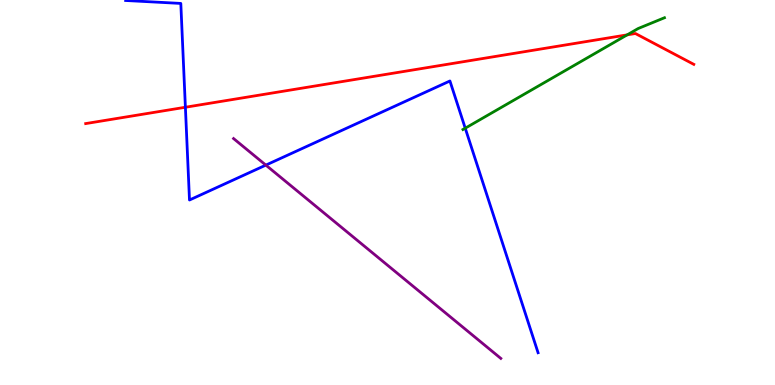[{'lines': ['blue', 'red'], 'intersections': [{'x': 2.39, 'y': 7.21}]}, {'lines': ['green', 'red'], 'intersections': [{'x': 8.09, 'y': 9.09}]}, {'lines': ['purple', 'red'], 'intersections': []}, {'lines': ['blue', 'green'], 'intersections': [{'x': 6.0, 'y': 6.67}]}, {'lines': ['blue', 'purple'], 'intersections': [{'x': 3.43, 'y': 5.71}]}, {'lines': ['green', 'purple'], 'intersections': []}]